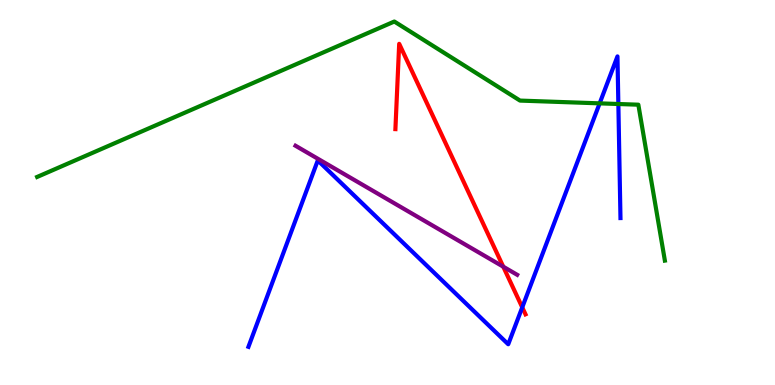[{'lines': ['blue', 'red'], 'intersections': [{'x': 6.74, 'y': 2.02}]}, {'lines': ['green', 'red'], 'intersections': []}, {'lines': ['purple', 'red'], 'intersections': [{'x': 6.49, 'y': 3.07}]}, {'lines': ['blue', 'green'], 'intersections': [{'x': 7.74, 'y': 7.32}, {'x': 7.98, 'y': 7.3}]}, {'lines': ['blue', 'purple'], 'intersections': []}, {'lines': ['green', 'purple'], 'intersections': []}]